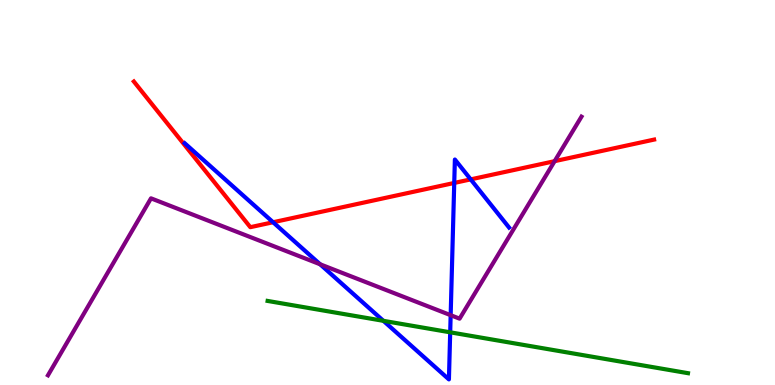[{'lines': ['blue', 'red'], 'intersections': [{'x': 3.52, 'y': 4.23}, {'x': 5.86, 'y': 5.25}, {'x': 6.07, 'y': 5.34}]}, {'lines': ['green', 'red'], 'intersections': []}, {'lines': ['purple', 'red'], 'intersections': [{'x': 7.16, 'y': 5.81}]}, {'lines': ['blue', 'green'], 'intersections': [{'x': 4.95, 'y': 1.67}, {'x': 5.81, 'y': 1.37}]}, {'lines': ['blue', 'purple'], 'intersections': [{'x': 4.13, 'y': 3.14}, {'x': 5.81, 'y': 1.81}]}, {'lines': ['green', 'purple'], 'intersections': []}]